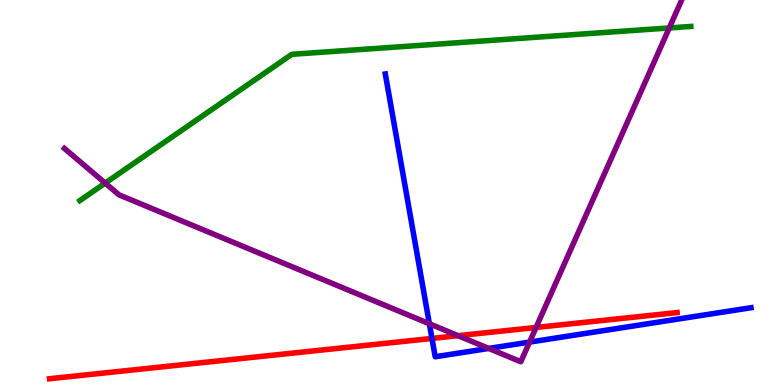[{'lines': ['blue', 'red'], 'intersections': [{'x': 5.57, 'y': 1.21}]}, {'lines': ['green', 'red'], 'intersections': []}, {'lines': ['purple', 'red'], 'intersections': [{'x': 5.91, 'y': 1.28}, {'x': 6.92, 'y': 1.49}]}, {'lines': ['blue', 'green'], 'intersections': []}, {'lines': ['blue', 'purple'], 'intersections': [{'x': 5.54, 'y': 1.59}, {'x': 6.31, 'y': 0.95}, {'x': 6.83, 'y': 1.11}]}, {'lines': ['green', 'purple'], 'intersections': [{'x': 1.36, 'y': 5.24}, {'x': 8.64, 'y': 9.27}]}]